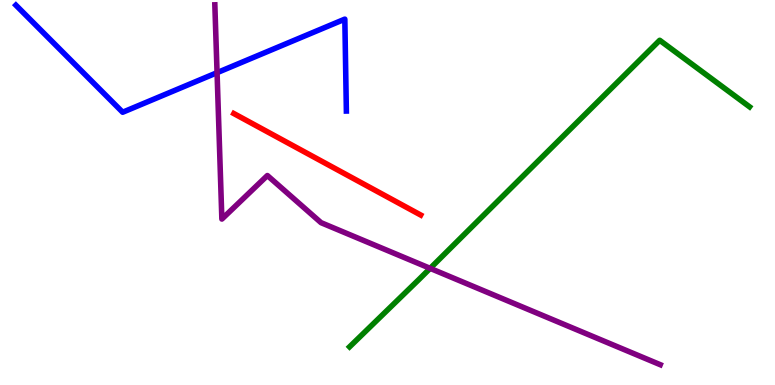[{'lines': ['blue', 'red'], 'intersections': []}, {'lines': ['green', 'red'], 'intersections': []}, {'lines': ['purple', 'red'], 'intersections': []}, {'lines': ['blue', 'green'], 'intersections': []}, {'lines': ['blue', 'purple'], 'intersections': [{'x': 2.8, 'y': 8.11}]}, {'lines': ['green', 'purple'], 'intersections': [{'x': 5.55, 'y': 3.03}]}]